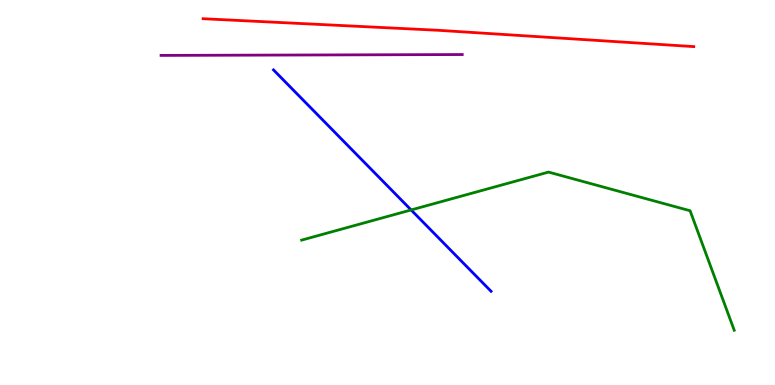[{'lines': ['blue', 'red'], 'intersections': []}, {'lines': ['green', 'red'], 'intersections': []}, {'lines': ['purple', 'red'], 'intersections': []}, {'lines': ['blue', 'green'], 'intersections': [{'x': 5.3, 'y': 4.55}]}, {'lines': ['blue', 'purple'], 'intersections': []}, {'lines': ['green', 'purple'], 'intersections': []}]